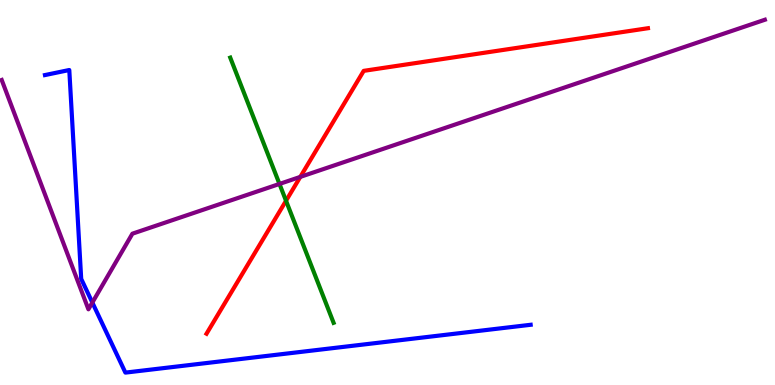[{'lines': ['blue', 'red'], 'intersections': []}, {'lines': ['green', 'red'], 'intersections': [{'x': 3.69, 'y': 4.79}]}, {'lines': ['purple', 'red'], 'intersections': [{'x': 3.87, 'y': 5.41}]}, {'lines': ['blue', 'green'], 'intersections': []}, {'lines': ['blue', 'purple'], 'intersections': [{'x': 1.19, 'y': 2.14}]}, {'lines': ['green', 'purple'], 'intersections': [{'x': 3.61, 'y': 5.22}]}]